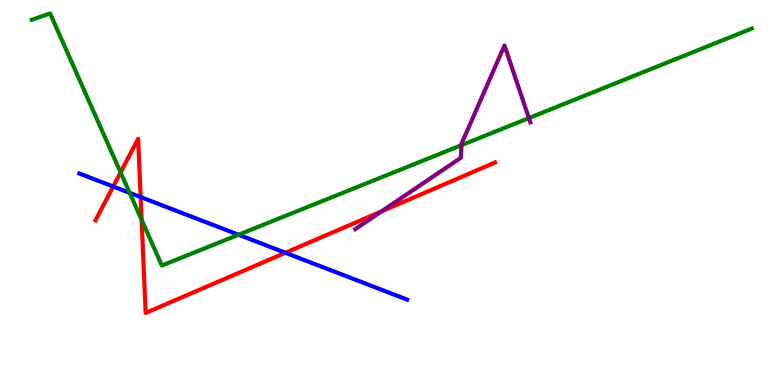[{'lines': ['blue', 'red'], 'intersections': [{'x': 1.46, 'y': 5.16}, {'x': 1.81, 'y': 4.88}, {'x': 3.68, 'y': 3.43}]}, {'lines': ['green', 'red'], 'intersections': [{'x': 1.56, 'y': 5.52}, {'x': 1.83, 'y': 4.29}]}, {'lines': ['purple', 'red'], 'intersections': [{'x': 4.92, 'y': 4.51}]}, {'lines': ['blue', 'green'], 'intersections': [{'x': 1.67, 'y': 4.99}, {'x': 3.08, 'y': 3.9}]}, {'lines': ['blue', 'purple'], 'intersections': []}, {'lines': ['green', 'purple'], 'intersections': [{'x': 5.96, 'y': 6.23}, {'x': 6.82, 'y': 6.93}]}]